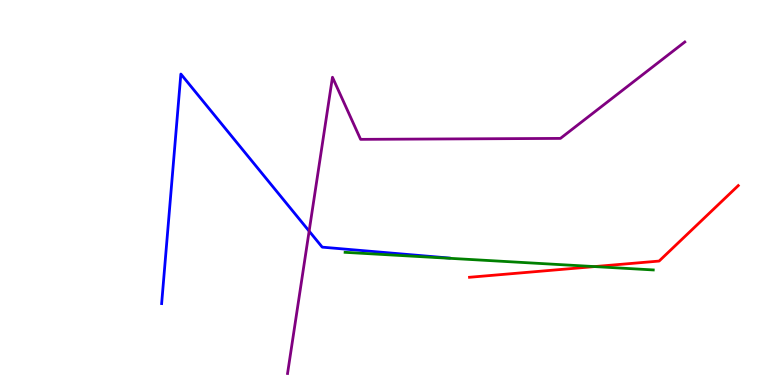[{'lines': ['blue', 'red'], 'intersections': []}, {'lines': ['green', 'red'], 'intersections': [{'x': 7.67, 'y': 3.08}]}, {'lines': ['purple', 'red'], 'intersections': []}, {'lines': ['blue', 'green'], 'intersections': []}, {'lines': ['blue', 'purple'], 'intersections': [{'x': 3.99, 'y': 4.0}]}, {'lines': ['green', 'purple'], 'intersections': []}]